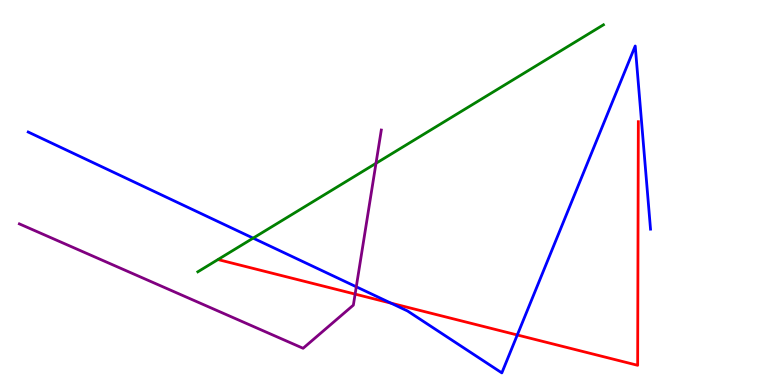[{'lines': ['blue', 'red'], 'intersections': [{'x': 5.04, 'y': 2.13}, {'x': 6.67, 'y': 1.3}]}, {'lines': ['green', 'red'], 'intersections': []}, {'lines': ['purple', 'red'], 'intersections': [{'x': 4.58, 'y': 2.36}]}, {'lines': ['blue', 'green'], 'intersections': [{'x': 3.27, 'y': 3.81}]}, {'lines': ['blue', 'purple'], 'intersections': [{'x': 4.6, 'y': 2.55}]}, {'lines': ['green', 'purple'], 'intersections': [{'x': 4.85, 'y': 5.76}]}]